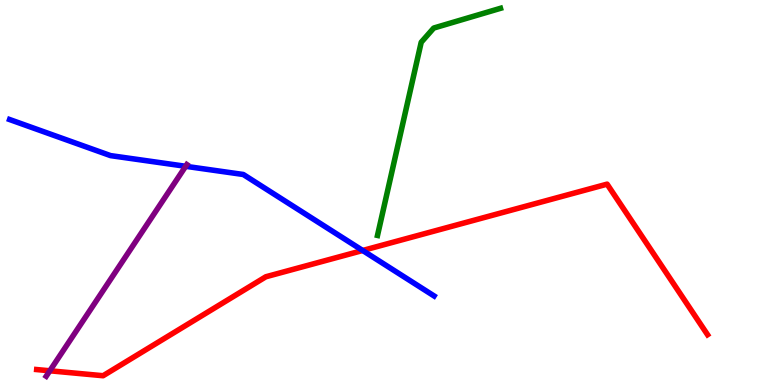[{'lines': ['blue', 'red'], 'intersections': [{'x': 4.68, 'y': 3.49}]}, {'lines': ['green', 'red'], 'intersections': []}, {'lines': ['purple', 'red'], 'intersections': [{'x': 0.643, 'y': 0.369}]}, {'lines': ['blue', 'green'], 'intersections': []}, {'lines': ['blue', 'purple'], 'intersections': [{'x': 2.4, 'y': 5.68}]}, {'lines': ['green', 'purple'], 'intersections': []}]